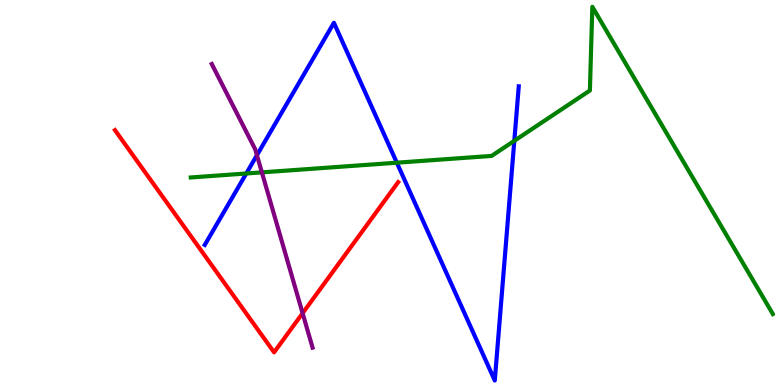[{'lines': ['blue', 'red'], 'intersections': []}, {'lines': ['green', 'red'], 'intersections': []}, {'lines': ['purple', 'red'], 'intersections': [{'x': 3.9, 'y': 1.86}]}, {'lines': ['blue', 'green'], 'intersections': [{'x': 3.18, 'y': 5.49}, {'x': 5.12, 'y': 5.77}, {'x': 6.64, 'y': 6.34}]}, {'lines': ['blue', 'purple'], 'intersections': [{'x': 3.32, 'y': 5.97}]}, {'lines': ['green', 'purple'], 'intersections': [{'x': 3.38, 'y': 5.52}]}]